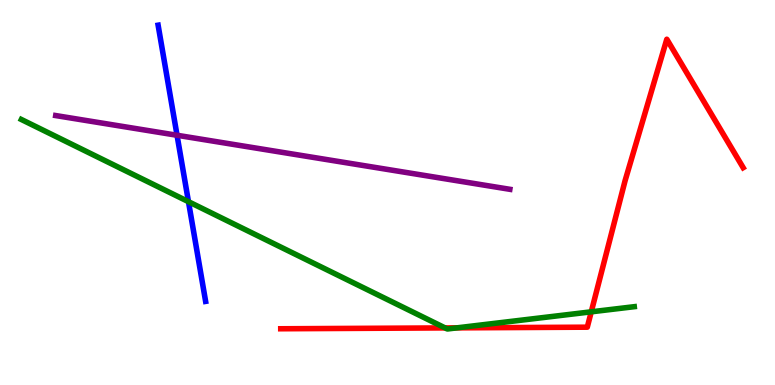[{'lines': ['blue', 'red'], 'intersections': []}, {'lines': ['green', 'red'], 'intersections': [{'x': 5.74, 'y': 1.48}, {'x': 5.9, 'y': 1.48}, {'x': 7.63, 'y': 1.9}]}, {'lines': ['purple', 'red'], 'intersections': []}, {'lines': ['blue', 'green'], 'intersections': [{'x': 2.43, 'y': 4.76}]}, {'lines': ['blue', 'purple'], 'intersections': [{'x': 2.28, 'y': 6.49}]}, {'lines': ['green', 'purple'], 'intersections': []}]